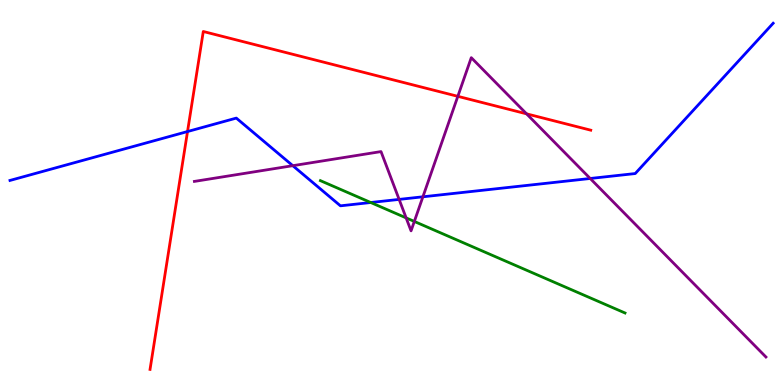[{'lines': ['blue', 'red'], 'intersections': [{'x': 2.42, 'y': 6.58}]}, {'lines': ['green', 'red'], 'intersections': []}, {'lines': ['purple', 'red'], 'intersections': [{'x': 5.91, 'y': 7.5}, {'x': 6.79, 'y': 7.04}]}, {'lines': ['blue', 'green'], 'intersections': [{'x': 4.78, 'y': 4.74}]}, {'lines': ['blue', 'purple'], 'intersections': [{'x': 3.78, 'y': 5.7}, {'x': 5.15, 'y': 4.82}, {'x': 5.46, 'y': 4.89}, {'x': 7.62, 'y': 5.36}]}, {'lines': ['green', 'purple'], 'intersections': [{'x': 5.24, 'y': 4.34}, {'x': 5.35, 'y': 4.25}]}]